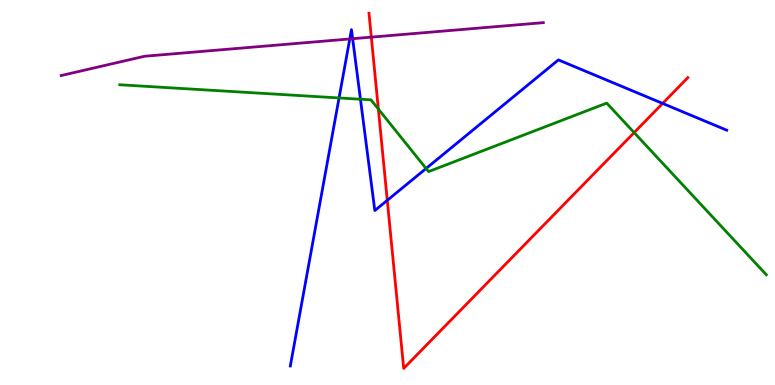[{'lines': ['blue', 'red'], 'intersections': [{'x': 5.0, 'y': 4.8}, {'x': 8.55, 'y': 7.31}]}, {'lines': ['green', 'red'], 'intersections': [{'x': 4.88, 'y': 7.17}, {'x': 8.18, 'y': 6.56}]}, {'lines': ['purple', 'red'], 'intersections': [{'x': 4.79, 'y': 9.04}]}, {'lines': ['blue', 'green'], 'intersections': [{'x': 4.37, 'y': 7.46}, {'x': 4.65, 'y': 7.42}, {'x': 5.5, 'y': 5.62}]}, {'lines': ['blue', 'purple'], 'intersections': [{'x': 4.51, 'y': 8.99}, {'x': 4.55, 'y': 8.99}]}, {'lines': ['green', 'purple'], 'intersections': []}]